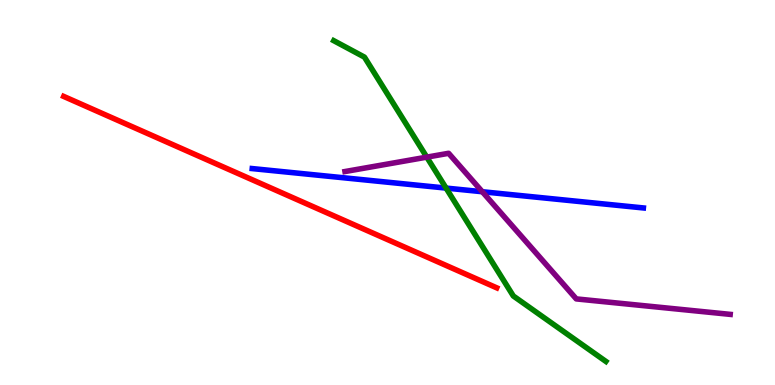[{'lines': ['blue', 'red'], 'intersections': []}, {'lines': ['green', 'red'], 'intersections': []}, {'lines': ['purple', 'red'], 'intersections': []}, {'lines': ['blue', 'green'], 'intersections': [{'x': 5.76, 'y': 5.11}]}, {'lines': ['blue', 'purple'], 'intersections': [{'x': 6.22, 'y': 5.02}]}, {'lines': ['green', 'purple'], 'intersections': [{'x': 5.51, 'y': 5.92}]}]